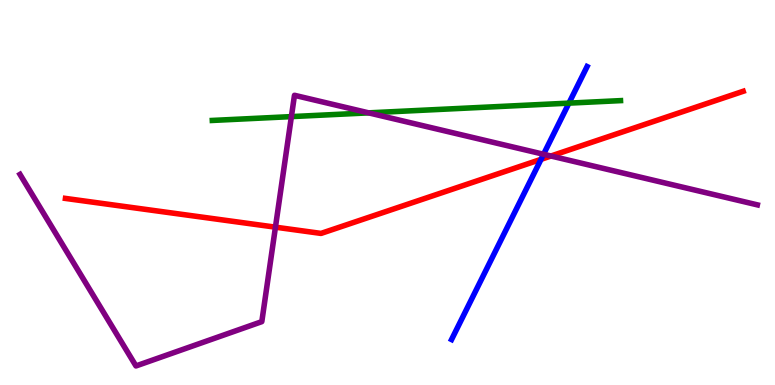[{'lines': ['blue', 'red'], 'intersections': [{'x': 6.98, 'y': 5.86}]}, {'lines': ['green', 'red'], 'intersections': []}, {'lines': ['purple', 'red'], 'intersections': [{'x': 3.55, 'y': 4.1}, {'x': 7.11, 'y': 5.95}]}, {'lines': ['blue', 'green'], 'intersections': [{'x': 7.34, 'y': 7.32}]}, {'lines': ['blue', 'purple'], 'intersections': [{'x': 7.01, 'y': 5.99}]}, {'lines': ['green', 'purple'], 'intersections': [{'x': 3.76, 'y': 6.97}, {'x': 4.76, 'y': 7.07}]}]